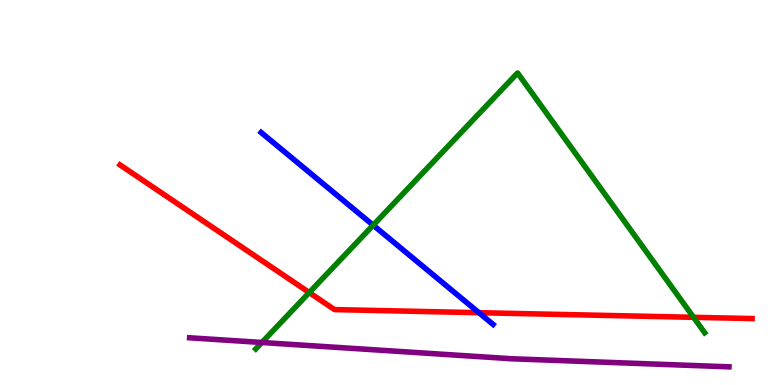[{'lines': ['blue', 'red'], 'intersections': [{'x': 6.18, 'y': 1.88}]}, {'lines': ['green', 'red'], 'intersections': [{'x': 3.99, 'y': 2.4}, {'x': 8.95, 'y': 1.76}]}, {'lines': ['purple', 'red'], 'intersections': []}, {'lines': ['blue', 'green'], 'intersections': [{'x': 4.82, 'y': 4.15}]}, {'lines': ['blue', 'purple'], 'intersections': []}, {'lines': ['green', 'purple'], 'intersections': [{'x': 3.38, 'y': 1.1}]}]